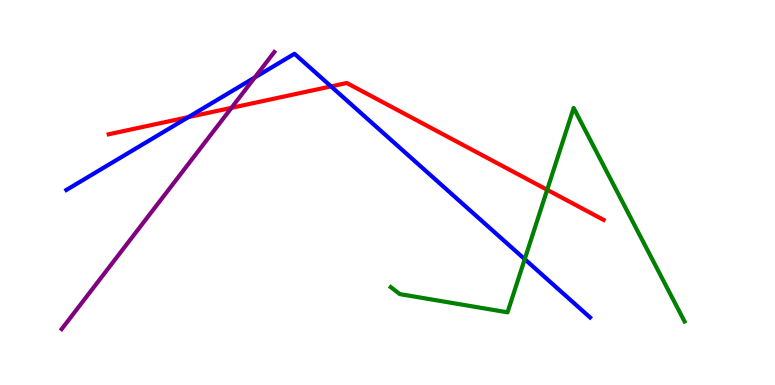[{'lines': ['blue', 'red'], 'intersections': [{'x': 2.43, 'y': 6.96}, {'x': 4.27, 'y': 7.76}]}, {'lines': ['green', 'red'], 'intersections': [{'x': 7.06, 'y': 5.07}]}, {'lines': ['purple', 'red'], 'intersections': [{'x': 2.99, 'y': 7.2}]}, {'lines': ['blue', 'green'], 'intersections': [{'x': 6.77, 'y': 3.27}]}, {'lines': ['blue', 'purple'], 'intersections': [{'x': 3.29, 'y': 7.99}]}, {'lines': ['green', 'purple'], 'intersections': []}]